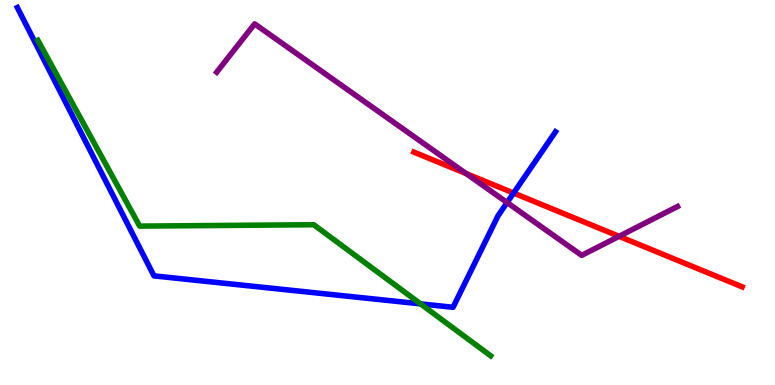[{'lines': ['blue', 'red'], 'intersections': [{'x': 6.63, 'y': 4.99}]}, {'lines': ['green', 'red'], 'intersections': []}, {'lines': ['purple', 'red'], 'intersections': [{'x': 6.01, 'y': 5.49}, {'x': 7.99, 'y': 3.86}]}, {'lines': ['blue', 'green'], 'intersections': [{'x': 5.43, 'y': 2.11}]}, {'lines': ['blue', 'purple'], 'intersections': [{'x': 6.54, 'y': 4.74}]}, {'lines': ['green', 'purple'], 'intersections': []}]